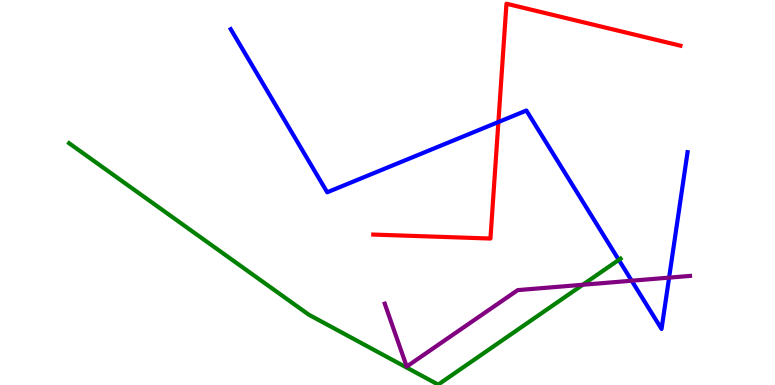[{'lines': ['blue', 'red'], 'intersections': [{'x': 6.43, 'y': 6.83}]}, {'lines': ['green', 'red'], 'intersections': []}, {'lines': ['purple', 'red'], 'intersections': []}, {'lines': ['blue', 'green'], 'intersections': [{'x': 7.98, 'y': 3.25}]}, {'lines': ['blue', 'purple'], 'intersections': [{'x': 8.15, 'y': 2.71}, {'x': 8.63, 'y': 2.79}]}, {'lines': ['green', 'purple'], 'intersections': [{'x': 7.52, 'y': 2.6}]}]